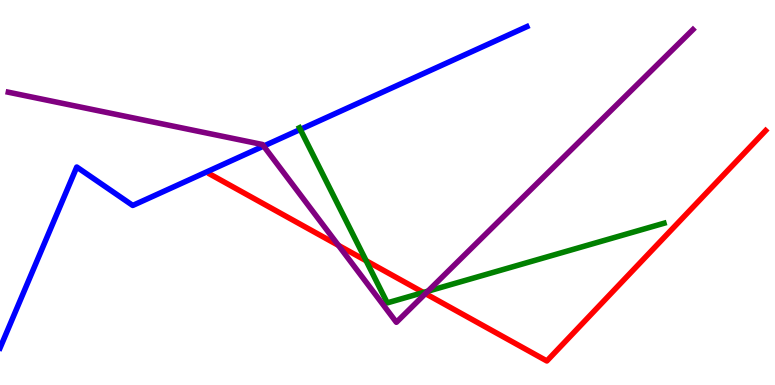[{'lines': ['blue', 'red'], 'intersections': []}, {'lines': ['green', 'red'], 'intersections': [{'x': 4.72, 'y': 3.23}, {'x': 5.46, 'y': 2.4}]}, {'lines': ['purple', 'red'], 'intersections': [{'x': 4.37, 'y': 3.63}, {'x': 5.49, 'y': 2.37}]}, {'lines': ['blue', 'green'], 'intersections': [{'x': 3.87, 'y': 6.64}]}, {'lines': ['blue', 'purple'], 'intersections': [{'x': 3.4, 'y': 6.21}]}, {'lines': ['green', 'purple'], 'intersections': [{'x': 5.52, 'y': 2.44}]}]